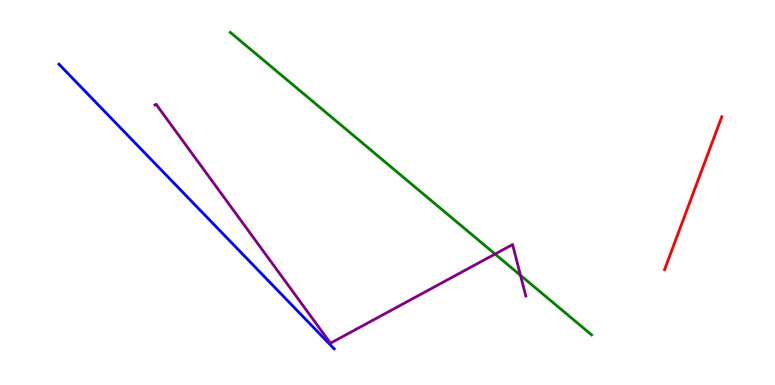[{'lines': ['blue', 'red'], 'intersections': []}, {'lines': ['green', 'red'], 'intersections': []}, {'lines': ['purple', 'red'], 'intersections': []}, {'lines': ['blue', 'green'], 'intersections': []}, {'lines': ['blue', 'purple'], 'intersections': []}, {'lines': ['green', 'purple'], 'intersections': [{'x': 6.39, 'y': 3.4}, {'x': 6.72, 'y': 2.85}]}]